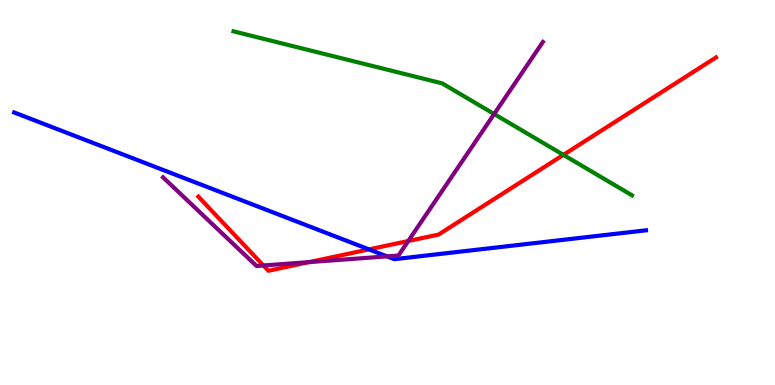[{'lines': ['blue', 'red'], 'intersections': [{'x': 4.76, 'y': 3.52}]}, {'lines': ['green', 'red'], 'intersections': [{'x': 7.27, 'y': 5.98}]}, {'lines': ['purple', 'red'], 'intersections': [{'x': 3.4, 'y': 3.1}, {'x': 3.99, 'y': 3.19}, {'x': 5.27, 'y': 3.74}]}, {'lines': ['blue', 'green'], 'intersections': []}, {'lines': ['blue', 'purple'], 'intersections': [{'x': 4.99, 'y': 3.34}]}, {'lines': ['green', 'purple'], 'intersections': [{'x': 6.38, 'y': 7.04}]}]